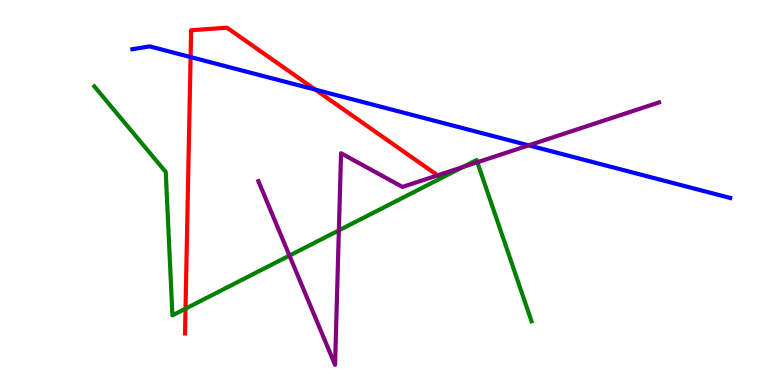[{'lines': ['blue', 'red'], 'intersections': [{'x': 2.46, 'y': 8.52}, {'x': 4.07, 'y': 7.67}]}, {'lines': ['green', 'red'], 'intersections': [{'x': 2.39, 'y': 1.98}]}, {'lines': ['purple', 'red'], 'intersections': [{'x': 5.65, 'y': 5.45}]}, {'lines': ['blue', 'green'], 'intersections': []}, {'lines': ['blue', 'purple'], 'intersections': [{'x': 6.82, 'y': 6.22}]}, {'lines': ['green', 'purple'], 'intersections': [{'x': 3.74, 'y': 3.36}, {'x': 4.37, 'y': 4.02}, {'x': 5.97, 'y': 5.66}, {'x': 6.16, 'y': 5.79}]}]